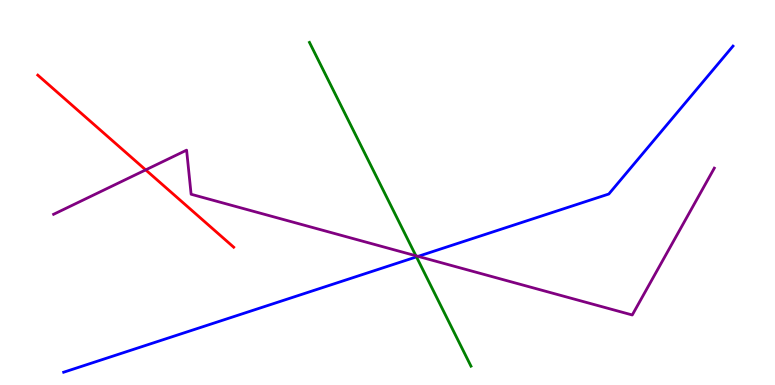[{'lines': ['blue', 'red'], 'intersections': []}, {'lines': ['green', 'red'], 'intersections': []}, {'lines': ['purple', 'red'], 'intersections': [{'x': 1.88, 'y': 5.59}]}, {'lines': ['blue', 'green'], 'intersections': [{'x': 5.37, 'y': 3.33}]}, {'lines': ['blue', 'purple'], 'intersections': [{'x': 5.39, 'y': 3.34}]}, {'lines': ['green', 'purple'], 'intersections': [{'x': 5.37, 'y': 3.36}]}]